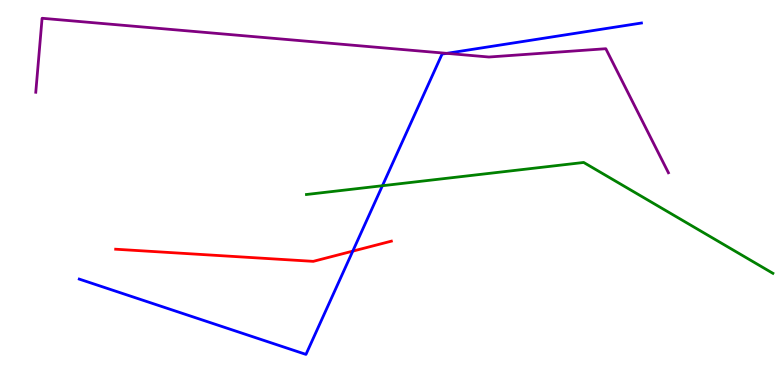[{'lines': ['blue', 'red'], 'intersections': [{'x': 4.55, 'y': 3.48}]}, {'lines': ['green', 'red'], 'intersections': []}, {'lines': ['purple', 'red'], 'intersections': []}, {'lines': ['blue', 'green'], 'intersections': [{'x': 4.93, 'y': 5.18}]}, {'lines': ['blue', 'purple'], 'intersections': [{'x': 5.76, 'y': 8.61}]}, {'lines': ['green', 'purple'], 'intersections': []}]